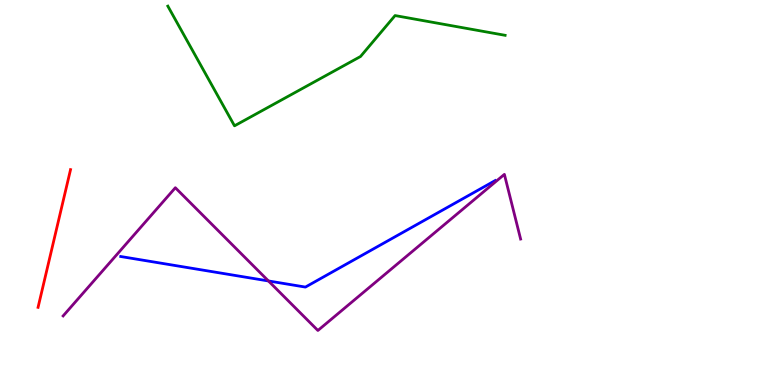[{'lines': ['blue', 'red'], 'intersections': []}, {'lines': ['green', 'red'], 'intersections': []}, {'lines': ['purple', 'red'], 'intersections': []}, {'lines': ['blue', 'green'], 'intersections': []}, {'lines': ['blue', 'purple'], 'intersections': [{'x': 3.46, 'y': 2.7}]}, {'lines': ['green', 'purple'], 'intersections': []}]